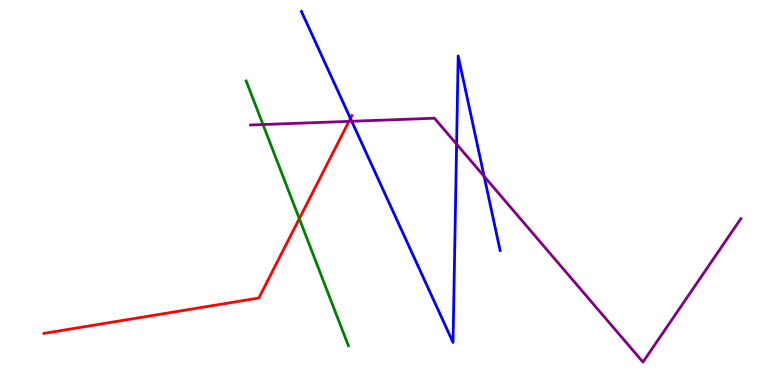[{'lines': ['blue', 'red'], 'intersections': [{'x': 4.52, 'y': 6.92}]}, {'lines': ['green', 'red'], 'intersections': [{'x': 3.86, 'y': 4.32}]}, {'lines': ['purple', 'red'], 'intersections': [{'x': 4.5, 'y': 6.85}]}, {'lines': ['blue', 'green'], 'intersections': []}, {'lines': ['blue', 'purple'], 'intersections': [{'x': 4.54, 'y': 6.85}, {'x': 5.89, 'y': 6.26}, {'x': 6.25, 'y': 5.42}]}, {'lines': ['green', 'purple'], 'intersections': [{'x': 3.39, 'y': 6.77}]}]